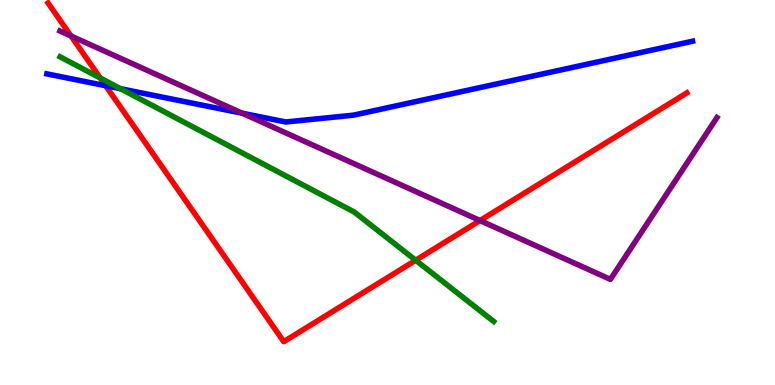[{'lines': ['blue', 'red'], 'intersections': [{'x': 1.36, 'y': 7.77}]}, {'lines': ['green', 'red'], 'intersections': [{'x': 1.29, 'y': 7.97}, {'x': 5.36, 'y': 3.24}]}, {'lines': ['purple', 'red'], 'intersections': [{'x': 0.916, 'y': 9.07}, {'x': 6.19, 'y': 4.27}]}, {'lines': ['blue', 'green'], 'intersections': [{'x': 1.56, 'y': 7.7}]}, {'lines': ['blue', 'purple'], 'intersections': [{'x': 3.12, 'y': 7.06}]}, {'lines': ['green', 'purple'], 'intersections': []}]